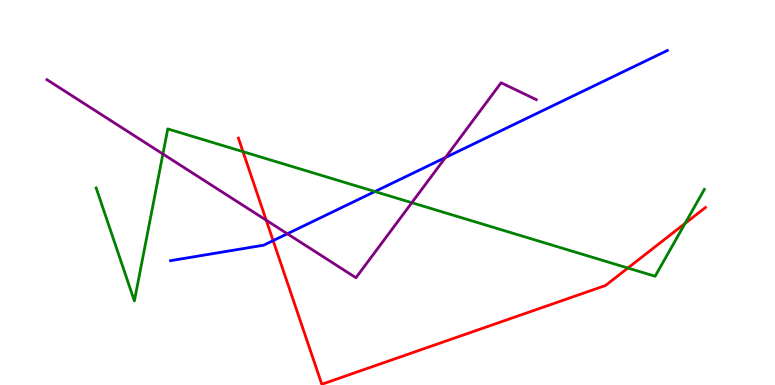[{'lines': ['blue', 'red'], 'intersections': [{'x': 3.52, 'y': 3.75}]}, {'lines': ['green', 'red'], 'intersections': [{'x': 3.14, 'y': 6.06}, {'x': 8.1, 'y': 3.04}, {'x': 8.84, 'y': 4.2}]}, {'lines': ['purple', 'red'], 'intersections': [{'x': 3.44, 'y': 4.28}]}, {'lines': ['blue', 'green'], 'intersections': [{'x': 4.84, 'y': 5.03}]}, {'lines': ['blue', 'purple'], 'intersections': [{'x': 3.71, 'y': 3.93}, {'x': 5.75, 'y': 5.91}]}, {'lines': ['green', 'purple'], 'intersections': [{'x': 2.1, 'y': 6.0}, {'x': 5.31, 'y': 4.74}]}]